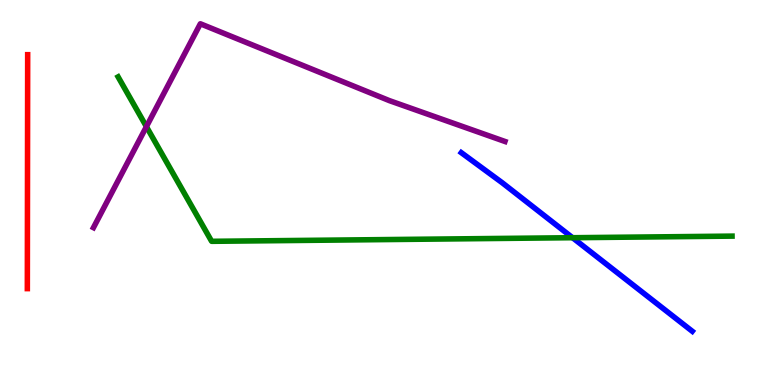[{'lines': ['blue', 'red'], 'intersections': []}, {'lines': ['green', 'red'], 'intersections': []}, {'lines': ['purple', 'red'], 'intersections': []}, {'lines': ['blue', 'green'], 'intersections': [{'x': 7.39, 'y': 3.83}]}, {'lines': ['blue', 'purple'], 'intersections': []}, {'lines': ['green', 'purple'], 'intersections': [{'x': 1.89, 'y': 6.71}]}]